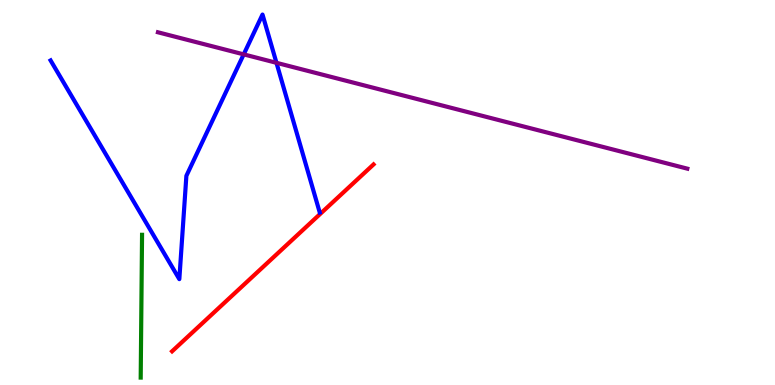[{'lines': ['blue', 'red'], 'intersections': []}, {'lines': ['green', 'red'], 'intersections': []}, {'lines': ['purple', 'red'], 'intersections': []}, {'lines': ['blue', 'green'], 'intersections': []}, {'lines': ['blue', 'purple'], 'intersections': [{'x': 3.14, 'y': 8.59}, {'x': 3.57, 'y': 8.37}]}, {'lines': ['green', 'purple'], 'intersections': []}]